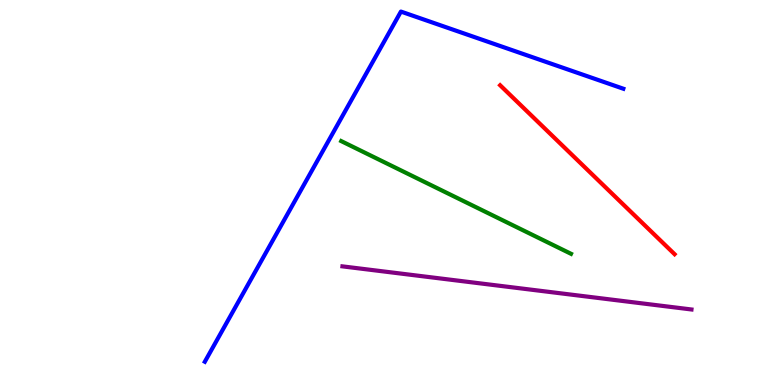[{'lines': ['blue', 'red'], 'intersections': []}, {'lines': ['green', 'red'], 'intersections': []}, {'lines': ['purple', 'red'], 'intersections': []}, {'lines': ['blue', 'green'], 'intersections': []}, {'lines': ['blue', 'purple'], 'intersections': []}, {'lines': ['green', 'purple'], 'intersections': []}]